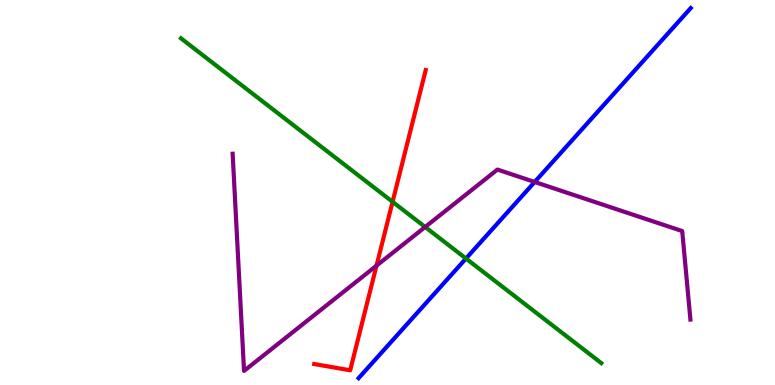[{'lines': ['blue', 'red'], 'intersections': []}, {'lines': ['green', 'red'], 'intersections': [{'x': 5.07, 'y': 4.76}]}, {'lines': ['purple', 'red'], 'intersections': [{'x': 4.86, 'y': 3.1}]}, {'lines': ['blue', 'green'], 'intersections': [{'x': 6.01, 'y': 3.28}]}, {'lines': ['blue', 'purple'], 'intersections': [{'x': 6.9, 'y': 5.27}]}, {'lines': ['green', 'purple'], 'intersections': [{'x': 5.49, 'y': 4.1}]}]